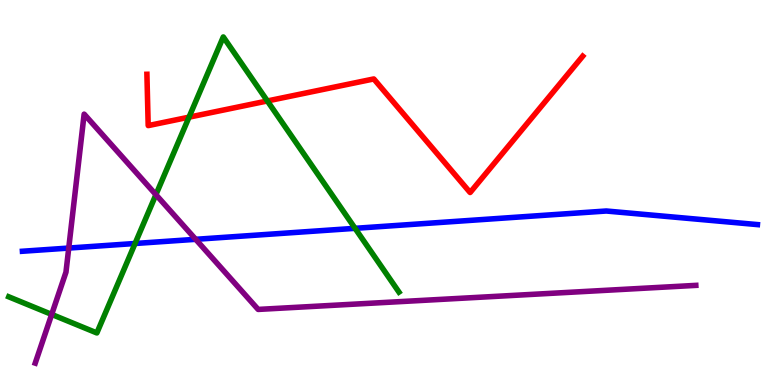[{'lines': ['blue', 'red'], 'intersections': []}, {'lines': ['green', 'red'], 'intersections': [{'x': 2.44, 'y': 6.96}, {'x': 3.45, 'y': 7.38}]}, {'lines': ['purple', 'red'], 'intersections': []}, {'lines': ['blue', 'green'], 'intersections': [{'x': 1.74, 'y': 3.68}, {'x': 4.58, 'y': 4.07}]}, {'lines': ['blue', 'purple'], 'intersections': [{'x': 0.887, 'y': 3.56}, {'x': 2.52, 'y': 3.78}]}, {'lines': ['green', 'purple'], 'intersections': [{'x': 0.667, 'y': 1.83}, {'x': 2.01, 'y': 4.94}]}]